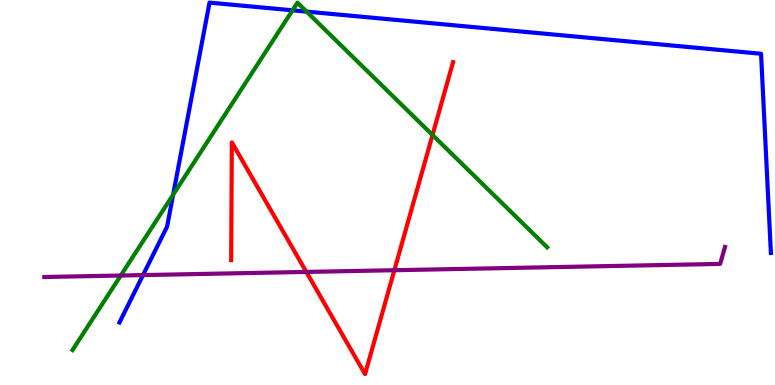[{'lines': ['blue', 'red'], 'intersections': []}, {'lines': ['green', 'red'], 'intersections': [{'x': 5.58, 'y': 6.49}]}, {'lines': ['purple', 'red'], 'intersections': [{'x': 3.95, 'y': 2.94}, {'x': 5.09, 'y': 2.98}]}, {'lines': ['blue', 'green'], 'intersections': [{'x': 2.23, 'y': 4.94}, {'x': 3.77, 'y': 9.73}, {'x': 3.96, 'y': 9.7}]}, {'lines': ['blue', 'purple'], 'intersections': [{'x': 1.85, 'y': 2.85}]}, {'lines': ['green', 'purple'], 'intersections': [{'x': 1.56, 'y': 2.84}]}]